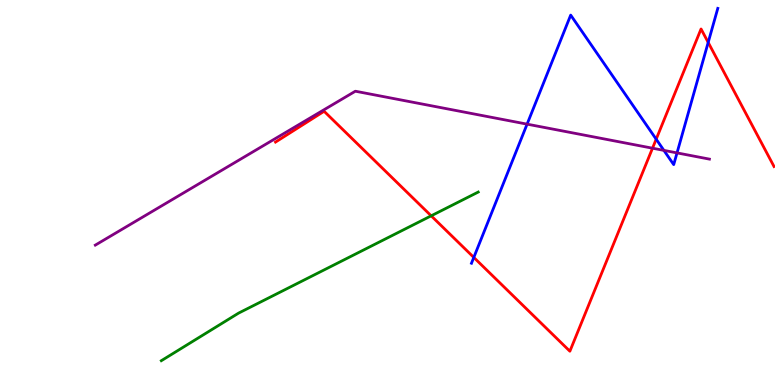[{'lines': ['blue', 'red'], 'intersections': [{'x': 6.11, 'y': 3.31}, {'x': 8.47, 'y': 6.38}, {'x': 9.14, 'y': 8.9}]}, {'lines': ['green', 'red'], 'intersections': [{'x': 5.56, 'y': 4.39}]}, {'lines': ['purple', 'red'], 'intersections': [{'x': 8.42, 'y': 6.15}]}, {'lines': ['blue', 'green'], 'intersections': []}, {'lines': ['blue', 'purple'], 'intersections': [{'x': 6.8, 'y': 6.78}, {'x': 8.57, 'y': 6.09}, {'x': 8.74, 'y': 6.03}]}, {'lines': ['green', 'purple'], 'intersections': []}]